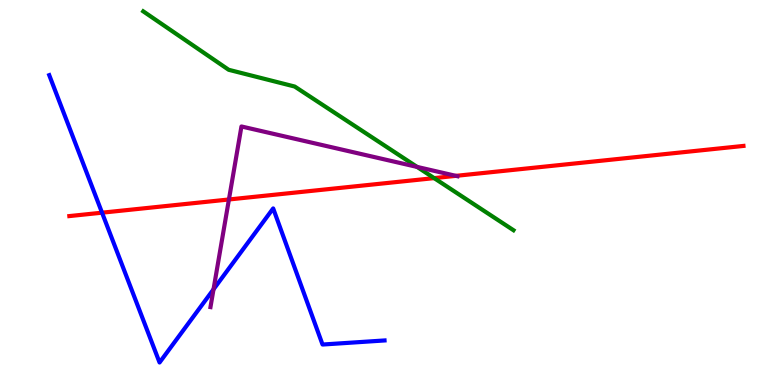[{'lines': ['blue', 'red'], 'intersections': [{'x': 1.32, 'y': 4.48}]}, {'lines': ['green', 'red'], 'intersections': [{'x': 5.6, 'y': 5.37}]}, {'lines': ['purple', 'red'], 'intersections': [{'x': 2.95, 'y': 4.82}, {'x': 5.88, 'y': 5.43}]}, {'lines': ['blue', 'green'], 'intersections': []}, {'lines': ['blue', 'purple'], 'intersections': [{'x': 2.76, 'y': 2.49}]}, {'lines': ['green', 'purple'], 'intersections': [{'x': 5.38, 'y': 5.66}]}]